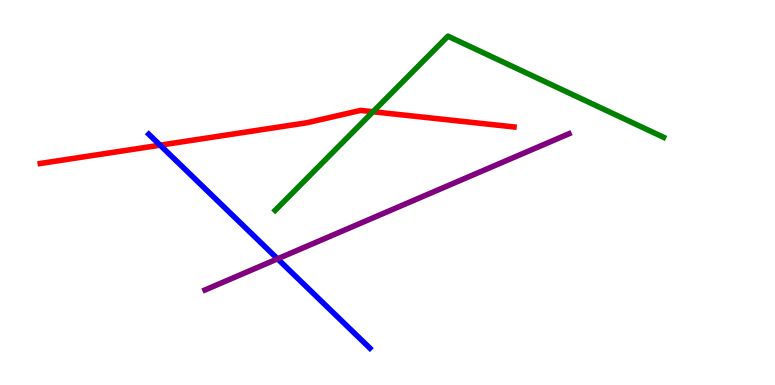[{'lines': ['blue', 'red'], 'intersections': [{'x': 2.07, 'y': 6.23}]}, {'lines': ['green', 'red'], 'intersections': [{'x': 4.81, 'y': 7.1}]}, {'lines': ['purple', 'red'], 'intersections': []}, {'lines': ['blue', 'green'], 'intersections': []}, {'lines': ['blue', 'purple'], 'intersections': [{'x': 3.58, 'y': 3.28}]}, {'lines': ['green', 'purple'], 'intersections': []}]